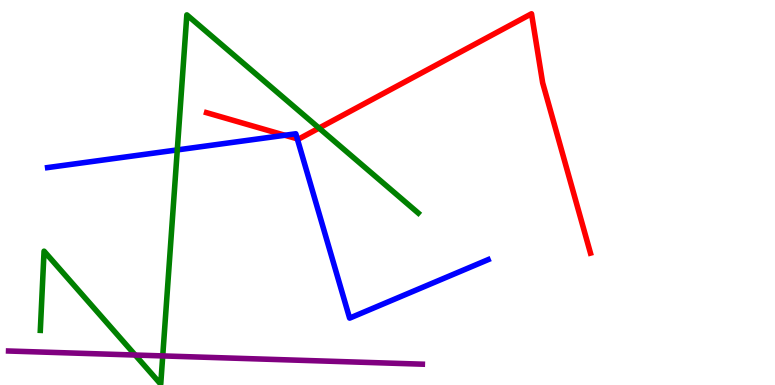[{'lines': ['blue', 'red'], 'intersections': [{'x': 3.68, 'y': 6.49}, {'x': 3.84, 'y': 6.39}]}, {'lines': ['green', 'red'], 'intersections': [{'x': 4.12, 'y': 6.67}]}, {'lines': ['purple', 'red'], 'intersections': []}, {'lines': ['blue', 'green'], 'intersections': [{'x': 2.29, 'y': 6.11}]}, {'lines': ['blue', 'purple'], 'intersections': []}, {'lines': ['green', 'purple'], 'intersections': [{'x': 1.74, 'y': 0.778}, {'x': 2.1, 'y': 0.755}]}]